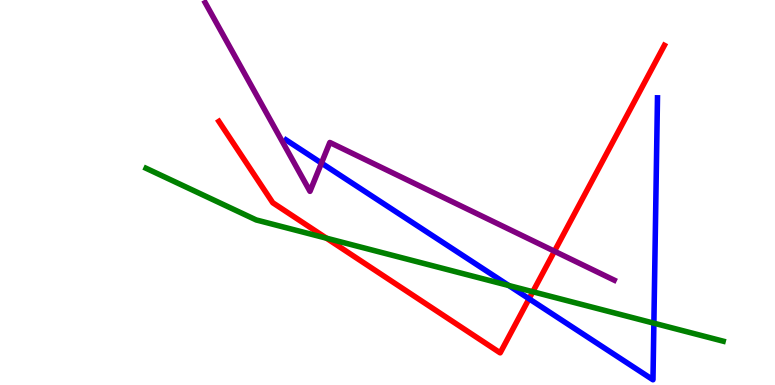[{'lines': ['blue', 'red'], 'intersections': [{'x': 6.83, 'y': 2.24}]}, {'lines': ['green', 'red'], 'intersections': [{'x': 4.21, 'y': 3.81}, {'x': 6.87, 'y': 2.42}]}, {'lines': ['purple', 'red'], 'intersections': [{'x': 7.15, 'y': 3.47}]}, {'lines': ['blue', 'green'], 'intersections': [{'x': 6.56, 'y': 2.58}, {'x': 8.44, 'y': 1.61}]}, {'lines': ['blue', 'purple'], 'intersections': [{'x': 4.15, 'y': 5.76}]}, {'lines': ['green', 'purple'], 'intersections': []}]